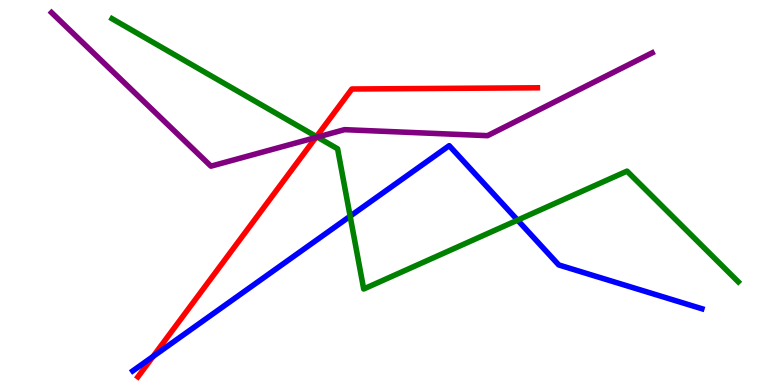[{'lines': ['blue', 'red'], 'intersections': [{'x': 1.97, 'y': 0.741}]}, {'lines': ['green', 'red'], 'intersections': [{'x': 4.08, 'y': 6.45}]}, {'lines': ['purple', 'red'], 'intersections': [{'x': 4.08, 'y': 6.43}]}, {'lines': ['blue', 'green'], 'intersections': [{'x': 4.52, 'y': 4.38}, {'x': 6.68, 'y': 4.28}]}, {'lines': ['blue', 'purple'], 'intersections': []}, {'lines': ['green', 'purple'], 'intersections': [{'x': 4.09, 'y': 6.44}]}]